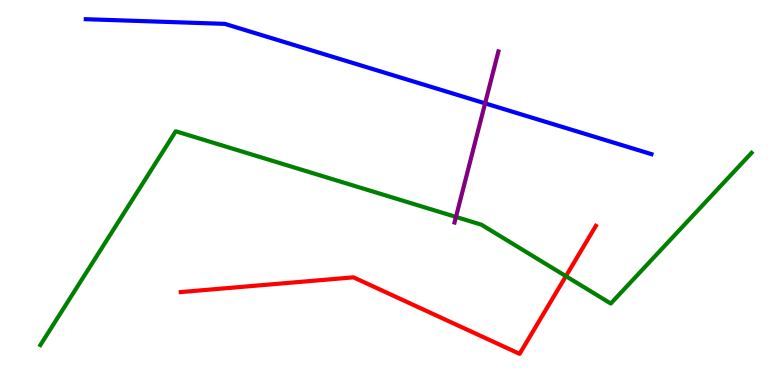[{'lines': ['blue', 'red'], 'intersections': []}, {'lines': ['green', 'red'], 'intersections': [{'x': 7.3, 'y': 2.83}]}, {'lines': ['purple', 'red'], 'intersections': []}, {'lines': ['blue', 'green'], 'intersections': []}, {'lines': ['blue', 'purple'], 'intersections': [{'x': 6.26, 'y': 7.32}]}, {'lines': ['green', 'purple'], 'intersections': [{'x': 5.88, 'y': 4.37}]}]